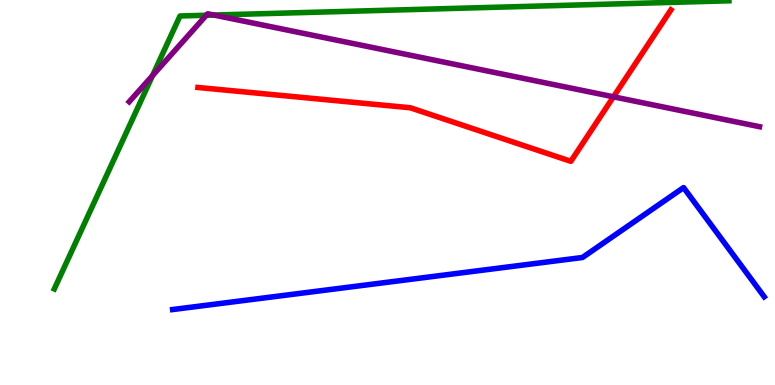[{'lines': ['blue', 'red'], 'intersections': []}, {'lines': ['green', 'red'], 'intersections': []}, {'lines': ['purple', 'red'], 'intersections': [{'x': 7.92, 'y': 7.49}]}, {'lines': ['blue', 'green'], 'intersections': []}, {'lines': ['blue', 'purple'], 'intersections': []}, {'lines': ['green', 'purple'], 'intersections': [{'x': 1.97, 'y': 8.04}, {'x': 2.66, 'y': 9.6}, {'x': 2.76, 'y': 9.61}]}]